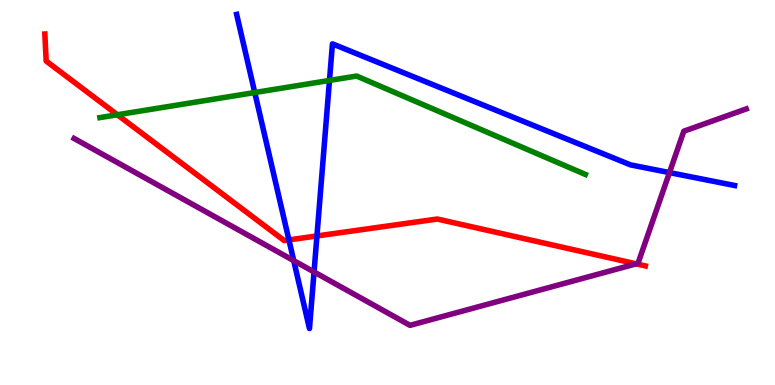[{'lines': ['blue', 'red'], 'intersections': [{'x': 3.73, 'y': 3.77}, {'x': 4.09, 'y': 3.87}]}, {'lines': ['green', 'red'], 'intersections': [{'x': 1.51, 'y': 7.02}]}, {'lines': ['purple', 'red'], 'intersections': [{'x': 8.21, 'y': 3.15}]}, {'lines': ['blue', 'green'], 'intersections': [{'x': 3.29, 'y': 7.6}, {'x': 4.25, 'y': 7.91}]}, {'lines': ['blue', 'purple'], 'intersections': [{'x': 3.79, 'y': 3.23}, {'x': 4.05, 'y': 2.94}, {'x': 8.64, 'y': 5.52}]}, {'lines': ['green', 'purple'], 'intersections': []}]